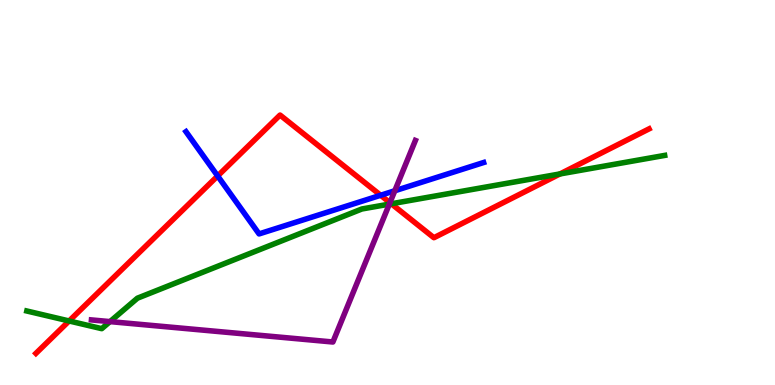[{'lines': ['blue', 'red'], 'intersections': [{'x': 2.81, 'y': 5.43}, {'x': 4.91, 'y': 4.93}]}, {'lines': ['green', 'red'], 'intersections': [{'x': 0.892, 'y': 1.66}, {'x': 5.05, 'y': 4.71}, {'x': 7.23, 'y': 5.48}]}, {'lines': ['purple', 'red'], 'intersections': [{'x': 5.03, 'y': 4.74}]}, {'lines': ['blue', 'green'], 'intersections': []}, {'lines': ['blue', 'purple'], 'intersections': [{'x': 5.09, 'y': 5.05}]}, {'lines': ['green', 'purple'], 'intersections': [{'x': 1.42, 'y': 1.65}, {'x': 5.02, 'y': 4.7}]}]